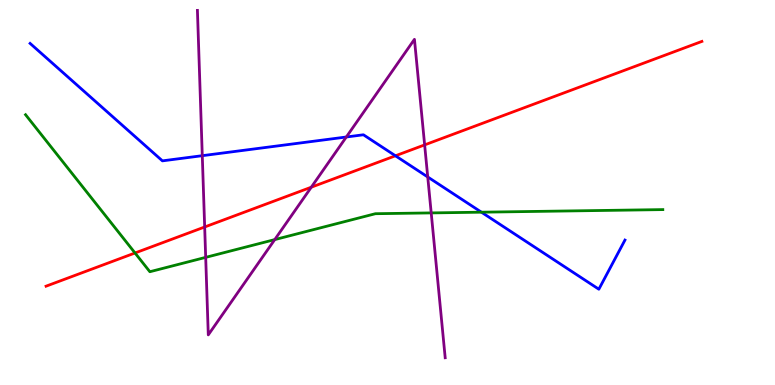[{'lines': ['blue', 'red'], 'intersections': [{'x': 5.1, 'y': 5.95}]}, {'lines': ['green', 'red'], 'intersections': [{'x': 1.74, 'y': 3.43}]}, {'lines': ['purple', 'red'], 'intersections': [{'x': 2.64, 'y': 4.1}, {'x': 4.02, 'y': 5.14}, {'x': 5.48, 'y': 6.24}]}, {'lines': ['blue', 'green'], 'intersections': [{'x': 6.21, 'y': 4.49}]}, {'lines': ['blue', 'purple'], 'intersections': [{'x': 2.61, 'y': 5.96}, {'x': 4.47, 'y': 6.44}, {'x': 5.52, 'y': 5.4}]}, {'lines': ['green', 'purple'], 'intersections': [{'x': 2.65, 'y': 3.32}, {'x': 3.55, 'y': 3.78}, {'x': 5.56, 'y': 4.47}]}]